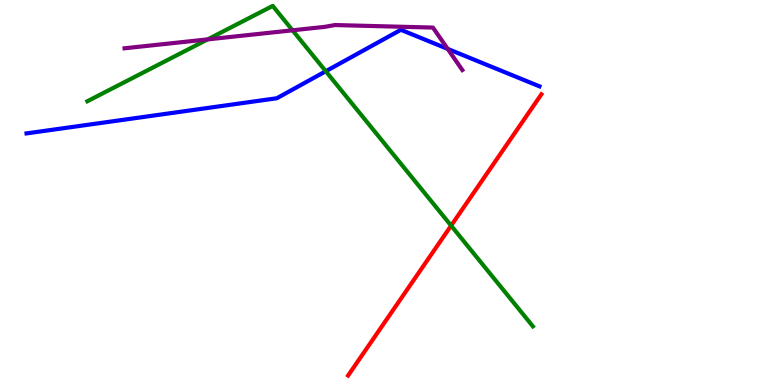[{'lines': ['blue', 'red'], 'intersections': []}, {'lines': ['green', 'red'], 'intersections': [{'x': 5.82, 'y': 4.14}]}, {'lines': ['purple', 'red'], 'intersections': []}, {'lines': ['blue', 'green'], 'intersections': [{'x': 4.2, 'y': 8.15}]}, {'lines': ['blue', 'purple'], 'intersections': [{'x': 5.78, 'y': 8.73}]}, {'lines': ['green', 'purple'], 'intersections': [{'x': 2.68, 'y': 8.98}, {'x': 3.77, 'y': 9.21}]}]